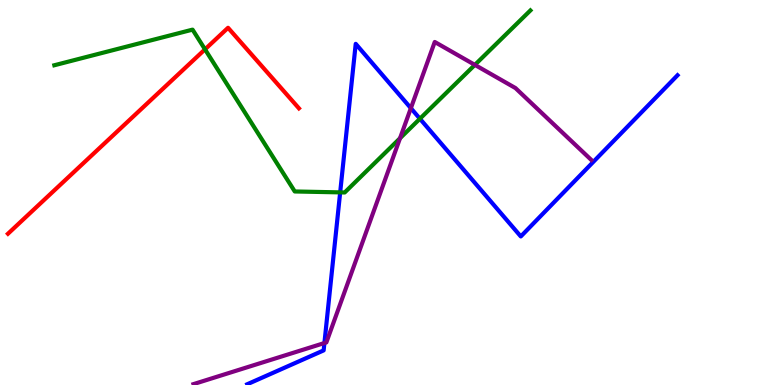[{'lines': ['blue', 'red'], 'intersections': []}, {'lines': ['green', 'red'], 'intersections': [{'x': 2.65, 'y': 8.72}]}, {'lines': ['purple', 'red'], 'intersections': []}, {'lines': ['blue', 'green'], 'intersections': [{'x': 4.39, 'y': 5.0}, {'x': 5.42, 'y': 6.92}]}, {'lines': ['blue', 'purple'], 'intersections': [{'x': 4.19, 'y': 1.09}, {'x': 5.3, 'y': 7.19}]}, {'lines': ['green', 'purple'], 'intersections': [{'x': 5.16, 'y': 6.41}, {'x': 6.13, 'y': 8.31}]}]